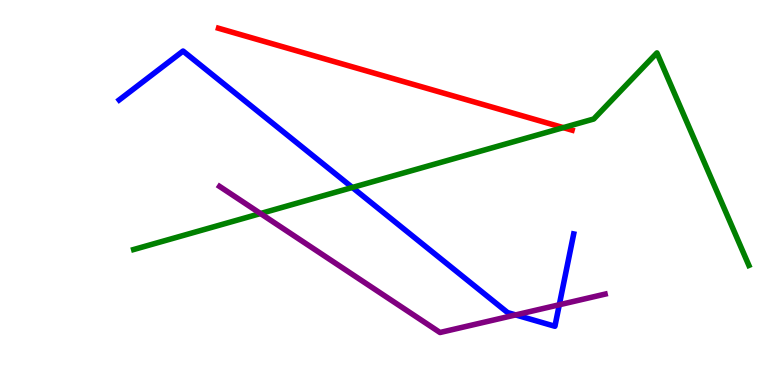[{'lines': ['blue', 'red'], 'intersections': []}, {'lines': ['green', 'red'], 'intersections': [{'x': 7.27, 'y': 6.68}]}, {'lines': ['purple', 'red'], 'intersections': []}, {'lines': ['blue', 'green'], 'intersections': [{'x': 4.55, 'y': 5.13}]}, {'lines': ['blue', 'purple'], 'intersections': [{'x': 6.65, 'y': 1.82}, {'x': 7.22, 'y': 2.08}]}, {'lines': ['green', 'purple'], 'intersections': [{'x': 3.36, 'y': 4.45}]}]